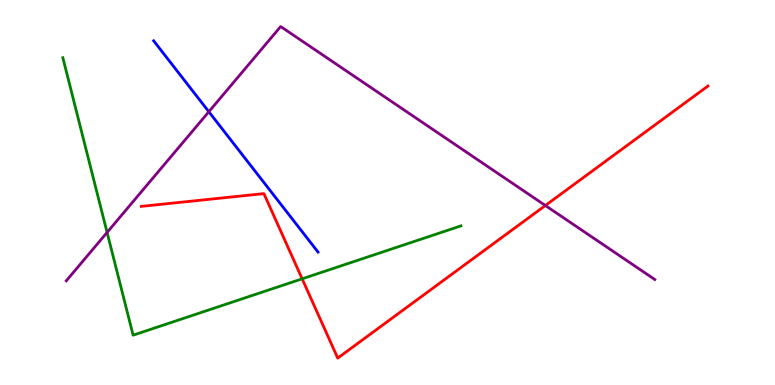[{'lines': ['blue', 'red'], 'intersections': []}, {'lines': ['green', 'red'], 'intersections': [{'x': 3.9, 'y': 2.76}]}, {'lines': ['purple', 'red'], 'intersections': [{'x': 7.04, 'y': 4.66}]}, {'lines': ['blue', 'green'], 'intersections': []}, {'lines': ['blue', 'purple'], 'intersections': [{'x': 2.69, 'y': 7.1}]}, {'lines': ['green', 'purple'], 'intersections': [{'x': 1.38, 'y': 3.96}]}]